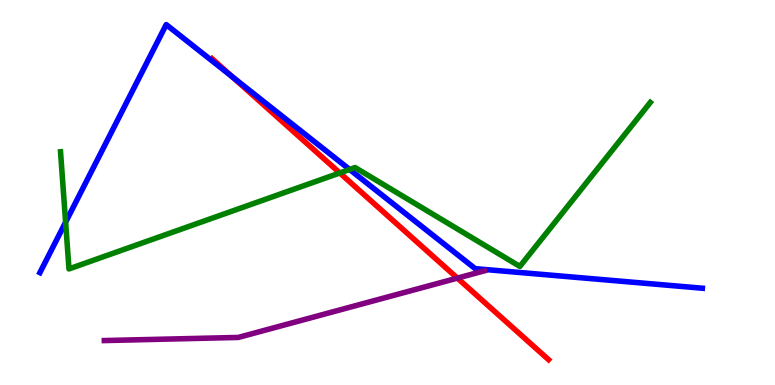[{'lines': ['blue', 'red'], 'intersections': [{'x': 3.0, 'y': 8.01}]}, {'lines': ['green', 'red'], 'intersections': [{'x': 4.38, 'y': 5.51}]}, {'lines': ['purple', 'red'], 'intersections': [{'x': 5.9, 'y': 2.78}]}, {'lines': ['blue', 'green'], 'intersections': [{'x': 0.847, 'y': 4.23}, {'x': 4.51, 'y': 5.6}]}, {'lines': ['blue', 'purple'], 'intersections': []}, {'lines': ['green', 'purple'], 'intersections': []}]